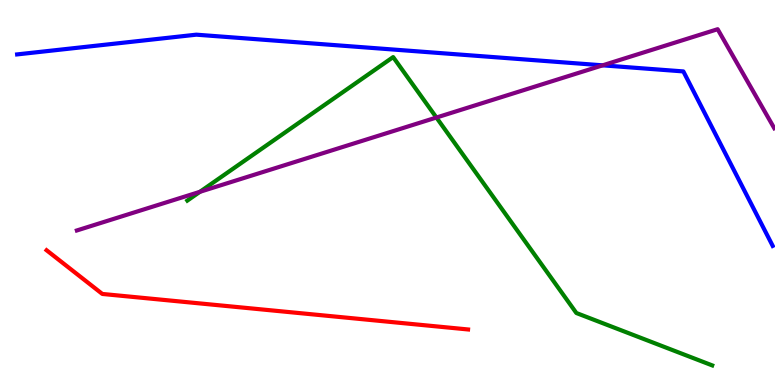[{'lines': ['blue', 'red'], 'intersections': []}, {'lines': ['green', 'red'], 'intersections': []}, {'lines': ['purple', 'red'], 'intersections': []}, {'lines': ['blue', 'green'], 'intersections': []}, {'lines': ['blue', 'purple'], 'intersections': [{'x': 7.78, 'y': 8.3}]}, {'lines': ['green', 'purple'], 'intersections': [{'x': 2.58, 'y': 5.02}, {'x': 5.63, 'y': 6.95}]}]